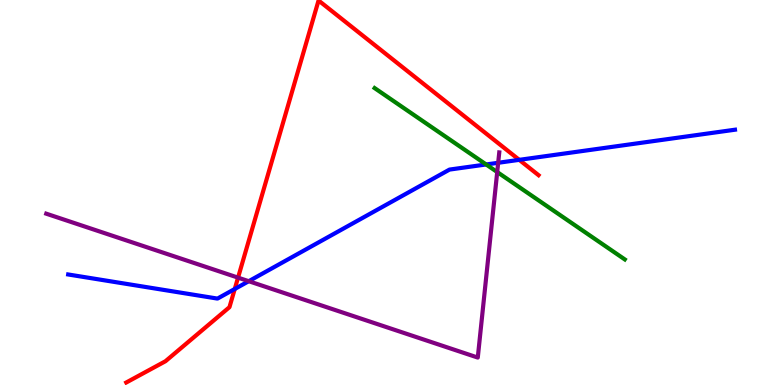[{'lines': ['blue', 'red'], 'intersections': [{'x': 3.03, 'y': 2.49}, {'x': 6.7, 'y': 5.85}]}, {'lines': ['green', 'red'], 'intersections': []}, {'lines': ['purple', 'red'], 'intersections': [{'x': 3.07, 'y': 2.79}]}, {'lines': ['blue', 'green'], 'intersections': [{'x': 6.27, 'y': 5.73}]}, {'lines': ['blue', 'purple'], 'intersections': [{'x': 3.21, 'y': 2.7}, {'x': 6.43, 'y': 5.77}]}, {'lines': ['green', 'purple'], 'intersections': [{'x': 6.42, 'y': 5.53}]}]